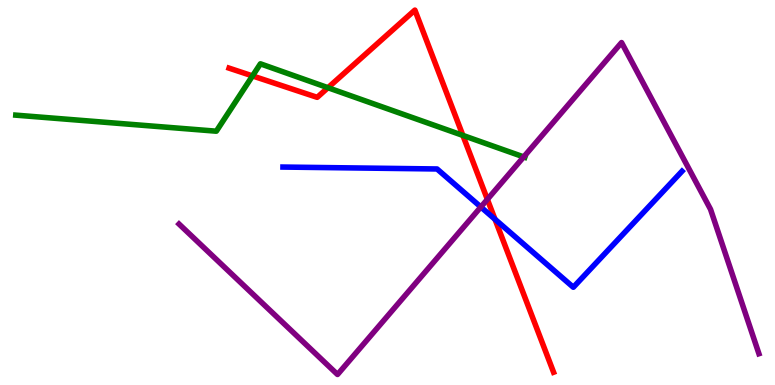[{'lines': ['blue', 'red'], 'intersections': [{'x': 6.39, 'y': 4.3}]}, {'lines': ['green', 'red'], 'intersections': [{'x': 3.26, 'y': 8.03}, {'x': 4.23, 'y': 7.72}, {'x': 5.97, 'y': 6.48}]}, {'lines': ['purple', 'red'], 'intersections': [{'x': 6.29, 'y': 4.82}]}, {'lines': ['blue', 'green'], 'intersections': []}, {'lines': ['blue', 'purple'], 'intersections': [{'x': 6.2, 'y': 4.62}]}, {'lines': ['green', 'purple'], 'intersections': [{'x': 6.76, 'y': 5.92}]}]